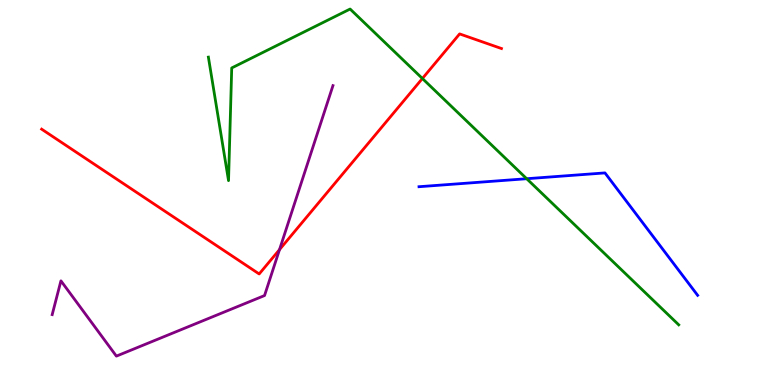[{'lines': ['blue', 'red'], 'intersections': []}, {'lines': ['green', 'red'], 'intersections': [{'x': 5.45, 'y': 7.96}]}, {'lines': ['purple', 'red'], 'intersections': [{'x': 3.61, 'y': 3.52}]}, {'lines': ['blue', 'green'], 'intersections': [{'x': 6.8, 'y': 5.36}]}, {'lines': ['blue', 'purple'], 'intersections': []}, {'lines': ['green', 'purple'], 'intersections': []}]